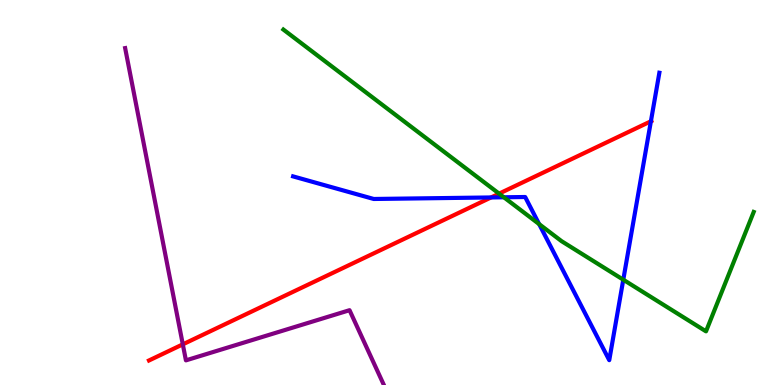[{'lines': ['blue', 'red'], 'intersections': [{'x': 6.34, 'y': 4.87}, {'x': 8.4, 'y': 6.85}]}, {'lines': ['green', 'red'], 'intersections': [{'x': 6.44, 'y': 4.97}]}, {'lines': ['purple', 'red'], 'intersections': [{'x': 2.36, 'y': 1.06}]}, {'lines': ['blue', 'green'], 'intersections': [{'x': 6.5, 'y': 4.88}, {'x': 6.96, 'y': 4.18}, {'x': 8.04, 'y': 2.73}]}, {'lines': ['blue', 'purple'], 'intersections': []}, {'lines': ['green', 'purple'], 'intersections': []}]